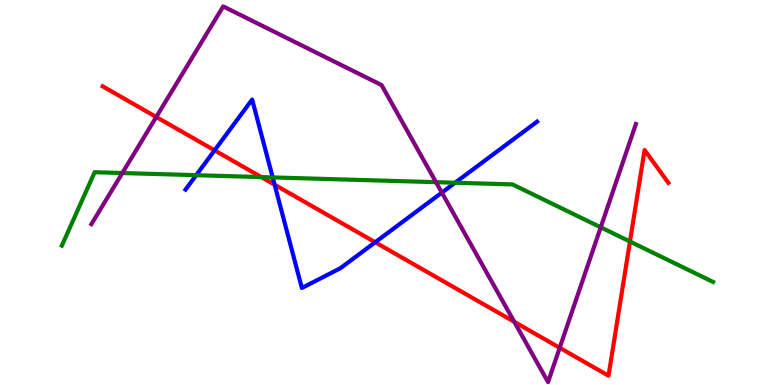[{'lines': ['blue', 'red'], 'intersections': [{'x': 2.77, 'y': 6.09}, {'x': 3.54, 'y': 5.2}, {'x': 4.84, 'y': 3.71}]}, {'lines': ['green', 'red'], 'intersections': [{'x': 3.37, 'y': 5.4}, {'x': 8.13, 'y': 3.73}]}, {'lines': ['purple', 'red'], 'intersections': [{'x': 2.02, 'y': 6.96}, {'x': 6.64, 'y': 1.64}, {'x': 7.22, 'y': 0.966}]}, {'lines': ['blue', 'green'], 'intersections': [{'x': 2.53, 'y': 5.45}, {'x': 3.52, 'y': 5.39}, {'x': 5.87, 'y': 5.25}]}, {'lines': ['blue', 'purple'], 'intersections': [{'x': 5.7, 'y': 5.0}]}, {'lines': ['green', 'purple'], 'intersections': [{'x': 1.58, 'y': 5.51}, {'x': 5.63, 'y': 5.27}, {'x': 7.75, 'y': 4.1}]}]